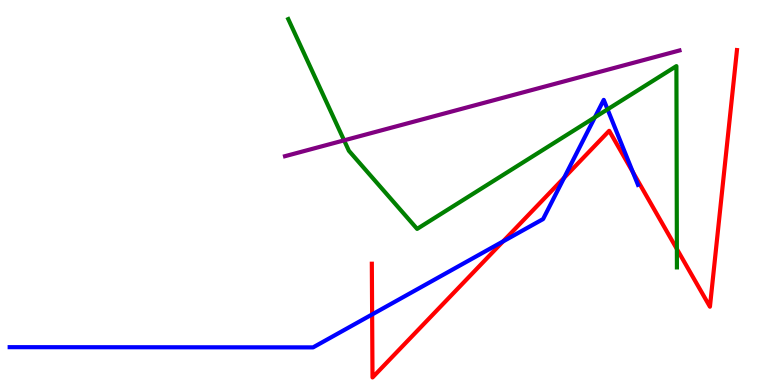[{'lines': ['blue', 'red'], 'intersections': [{'x': 4.8, 'y': 1.83}, {'x': 6.49, 'y': 3.73}, {'x': 7.28, 'y': 5.38}, {'x': 8.17, 'y': 5.53}]}, {'lines': ['green', 'red'], 'intersections': [{'x': 8.73, 'y': 3.53}]}, {'lines': ['purple', 'red'], 'intersections': []}, {'lines': ['blue', 'green'], 'intersections': [{'x': 7.68, 'y': 6.95}, {'x': 7.84, 'y': 7.16}]}, {'lines': ['blue', 'purple'], 'intersections': []}, {'lines': ['green', 'purple'], 'intersections': [{'x': 4.44, 'y': 6.35}]}]